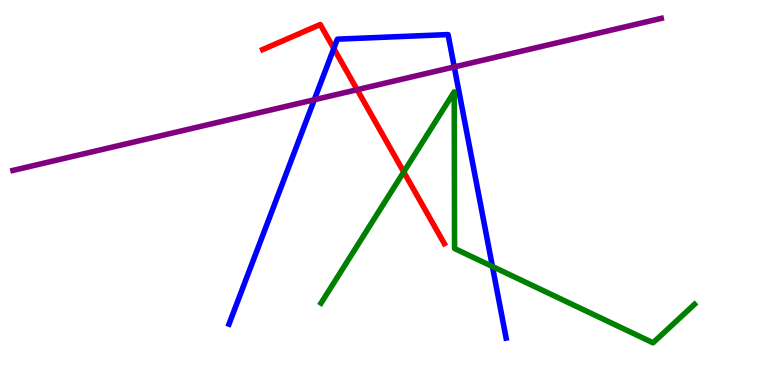[{'lines': ['blue', 'red'], 'intersections': [{'x': 4.31, 'y': 8.74}]}, {'lines': ['green', 'red'], 'intersections': [{'x': 5.21, 'y': 5.53}]}, {'lines': ['purple', 'red'], 'intersections': [{'x': 4.61, 'y': 7.67}]}, {'lines': ['blue', 'green'], 'intersections': [{'x': 6.35, 'y': 3.08}]}, {'lines': ['blue', 'purple'], 'intersections': [{'x': 4.06, 'y': 7.41}, {'x': 5.86, 'y': 8.26}]}, {'lines': ['green', 'purple'], 'intersections': []}]